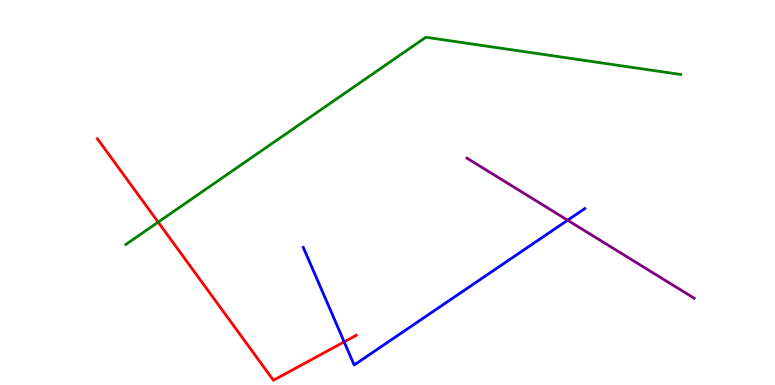[{'lines': ['blue', 'red'], 'intersections': [{'x': 4.44, 'y': 1.12}]}, {'lines': ['green', 'red'], 'intersections': [{'x': 2.04, 'y': 4.23}]}, {'lines': ['purple', 'red'], 'intersections': []}, {'lines': ['blue', 'green'], 'intersections': []}, {'lines': ['blue', 'purple'], 'intersections': [{'x': 7.32, 'y': 4.28}]}, {'lines': ['green', 'purple'], 'intersections': []}]